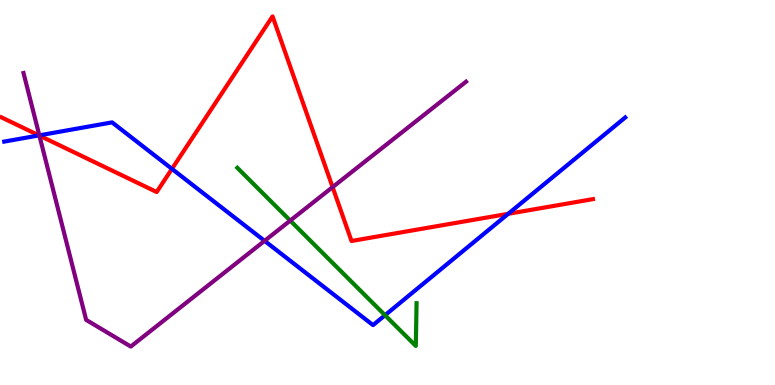[{'lines': ['blue', 'red'], 'intersections': [{'x': 0.503, 'y': 6.48}, {'x': 2.22, 'y': 5.61}, {'x': 6.56, 'y': 4.45}]}, {'lines': ['green', 'red'], 'intersections': []}, {'lines': ['purple', 'red'], 'intersections': [{'x': 0.508, 'y': 6.48}, {'x': 4.29, 'y': 5.14}]}, {'lines': ['blue', 'green'], 'intersections': [{'x': 4.97, 'y': 1.81}]}, {'lines': ['blue', 'purple'], 'intersections': [{'x': 0.508, 'y': 6.48}, {'x': 3.41, 'y': 3.74}]}, {'lines': ['green', 'purple'], 'intersections': [{'x': 3.74, 'y': 4.27}]}]